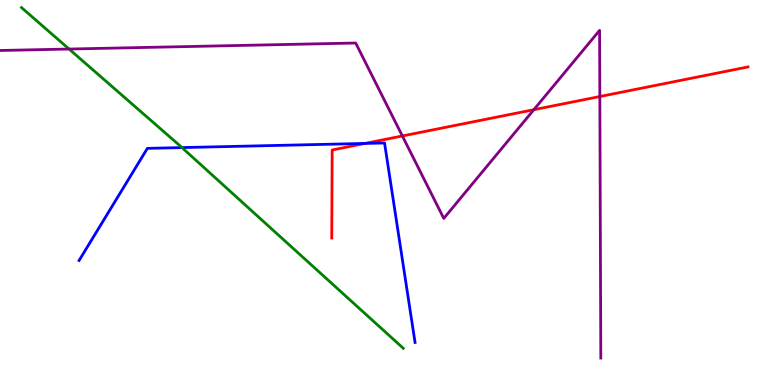[{'lines': ['blue', 'red'], 'intersections': [{'x': 4.71, 'y': 6.27}]}, {'lines': ['green', 'red'], 'intersections': []}, {'lines': ['purple', 'red'], 'intersections': [{'x': 5.19, 'y': 6.47}, {'x': 6.89, 'y': 7.15}, {'x': 7.74, 'y': 7.49}]}, {'lines': ['blue', 'green'], 'intersections': [{'x': 2.35, 'y': 6.17}]}, {'lines': ['blue', 'purple'], 'intersections': []}, {'lines': ['green', 'purple'], 'intersections': [{'x': 0.891, 'y': 8.73}]}]